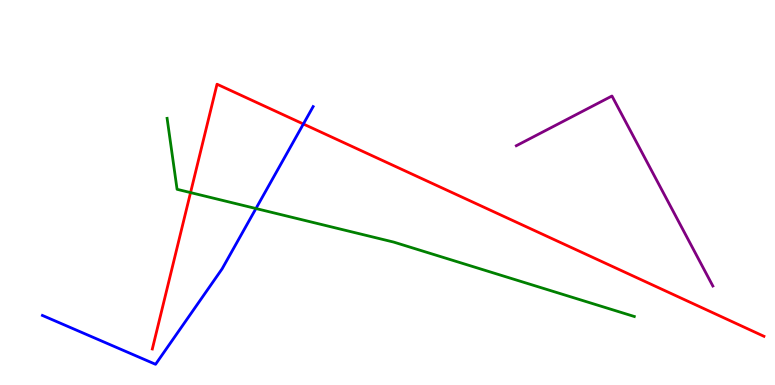[{'lines': ['blue', 'red'], 'intersections': [{'x': 3.91, 'y': 6.78}]}, {'lines': ['green', 'red'], 'intersections': [{'x': 2.46, 'y': 5.0}]}, {'lines': ['purple', 'red'], 'intersections': []}, {'lines': ['blue', 'green'], 'intersections': [{'x': 3.3, 'y': 4.58}]}, {'lines': ['blue', 'purple'], 'intersections': []}, {'lines': ['green', 'purple'], 'intersections': []}]